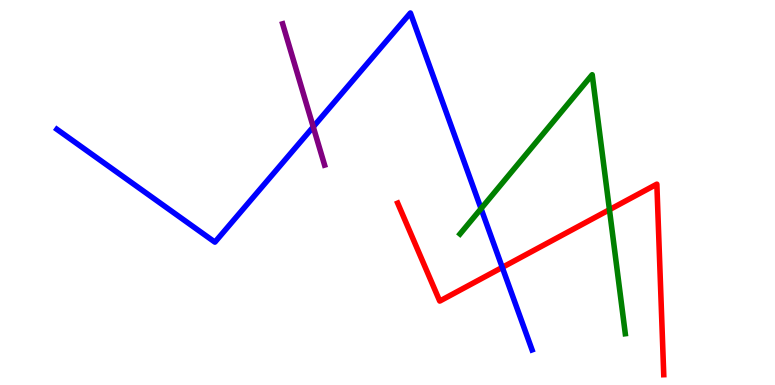[{'lines': ['blue', 'red'], 'intersections': [{'x': 6.48, 'y': 3.05}]}, {'lines': ['green', 'red'], 'intersections': [{'x': 7.86, 'y': 4.55}]}, {'lines': ['purple', 'red'], 'intersections': []}, {'lines': ['blue', 'green'], 'intersections': [{'x': 6.21, 'y': 4.58}]}, {'lines': ['blue', 'purple'], 'intersections': [{'x': 4.04, 'y': 6.7}]}, {'lines': ['green', 'purple'], 'intersections': []}]